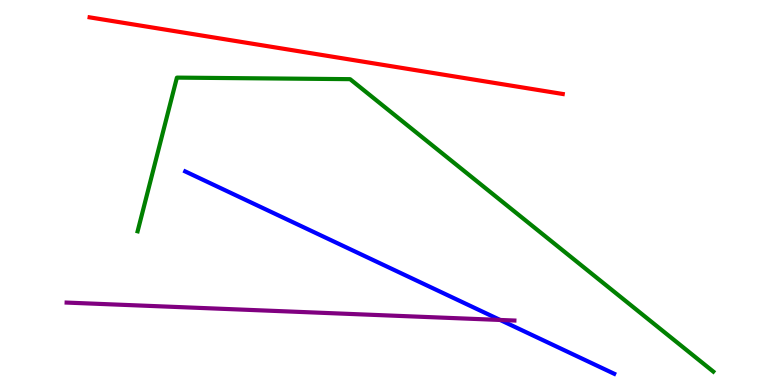[{'lines': ['blue', 'red'], 'intersections': []}, {'lines': ['green', 'red'], 'intersections': []}, {'lines': ['purple', 'red'], 'intersections': []}, {'lines': ['blue', 'green'], 'intersections': []}, {'lines': ['blue', 'purple'], 'intersections': [{'x': 6.45, 'y': 1.69}]}, {'lines': ['green', 'purple'], 'intersections': []}]